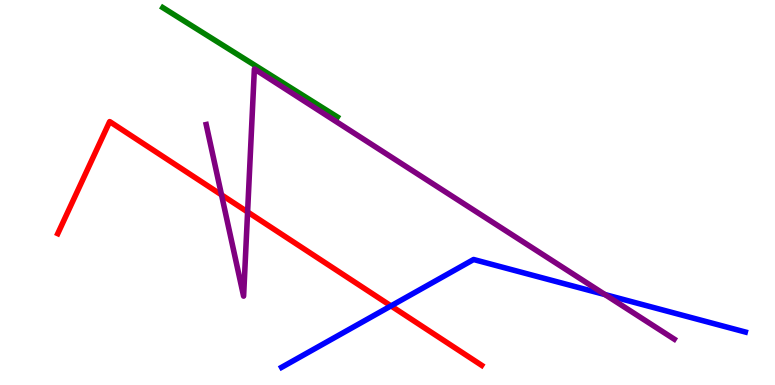[{'lines': ['blue', 'red'], 'intersections': [{'x': 5.05, 'y': 2.05}]}, {'lines': ['green', 'red'], 'intersections': []}, {'lines': ['purple', 'red'], 'intersections': [{'x': 2.86, 'y': 4.94}, {'x': 3.19, 'y': 4.49}]}, {'lines': ['blue', 'green'], 'intersections': []}, {'lines': ['blue', 'purple'], 'intersections': [{'x': 7.81, 'y': 2.35}]}, {'lines': ['green', 'purple'], 'intersections': []}]